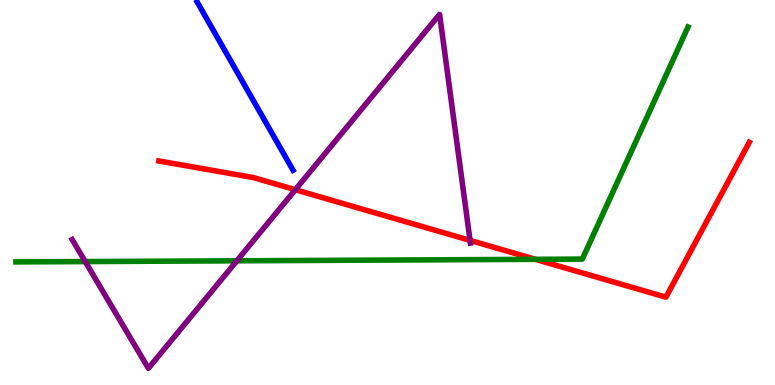[{'lines': ['blue', 'red'], 'intersections': []}, {'lines': ['green', 'red'], 'intersections': [{'x': 6.91, 'y': 3.26}]}, {'lines': ['purple', 'red'], 'intersections': [{'x': 3.81, 'y': 5.07}, {'x': 6.07, 'y': 3.76}]}, {'lines': ['blue', 'green'], 'intersections': []}, {'lines': ['blue', 'purple'], 'intersections': []}, {'lines': ['green', 'purple'], 'intersections': [{'x': 1.1, 'y': 3.21}, {'x': 3.06, 'y': 3.23}]}]